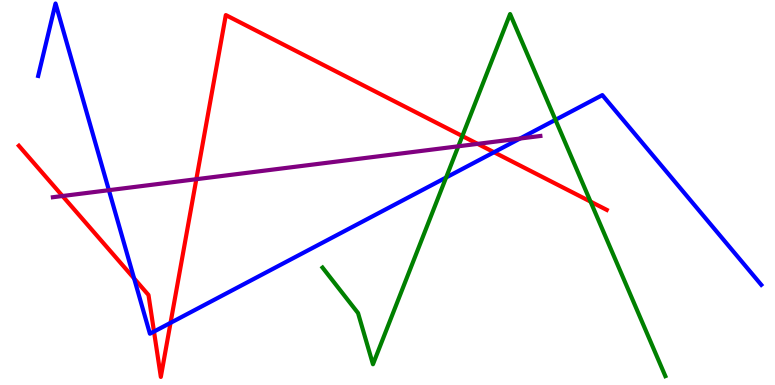[{'lines': ['blue', 'red'], 'intersections': [{'x': 1.73, 'y': 2.77}, {'x': 1.99, 'y': 1.39}, {'x': 2.2, 'y': 1.61}, {'x': 6.37, 'y': 6.05}]}, {'lines': ['green', 'red'], 'intersections': [{'x': 5.97, 'y': 6.47}, {'x': 7.62, 'y': 4.76}]}, {'lines': ['purple', 'red'], 'intersections': [{'x': 0.807, 'y': 4.91}, {'x': 2.53, 'y': 5.35}, {'x': 6.16, 'y': 6.26}]}, {'lines': ['blue', 'green'], 'intersections': [{'x': 5.76, 'y': 5.39}, {'x': 7.17, 'y': 6.89}]}, {'lines': ['blue', 'purple'], 'intersections': [{'x': 1.41, 'y': 5.06}, {'x': 6.71, 'y': 6.4}]}, {'lines': ['green', 'purple'], 'intersections': [{'x': 5.91, 'y': 6.2}]}]